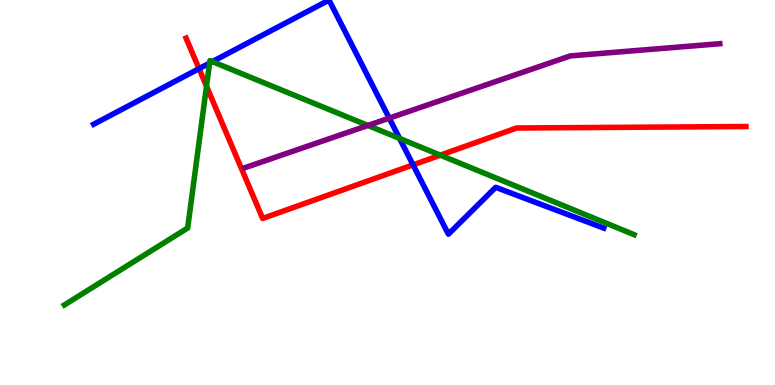[{'lines': ['blue', 'red'], 'intersections': [{'x': 2.57, 'y': 8.22}, {'x': 5.33, 'y': 5.72}]}, {'lines': ['green', 'red'], 'intersections': [{'x': 2.66, 'y': 7.76}, {'x': 5.68, 'y': 5.97}]}, {'lines': ['purple', 'red'], 'intersections': []}, {'lines': ['blue', 'green'], 'intersections': [{'x': 2.7, 'y': 8.36}, {'x': 2.74, 'y': 8.4}, {'x': 5.16, 'y': 6.4}]}, {'lines': ['blue', 'purple'], 'intersections': [{'x': 5.02, 'y': 6.93}]}, {'lines': ['green', 'purple'], 'intersections': [{'x': 4.75, 'y': 6.74}]}]